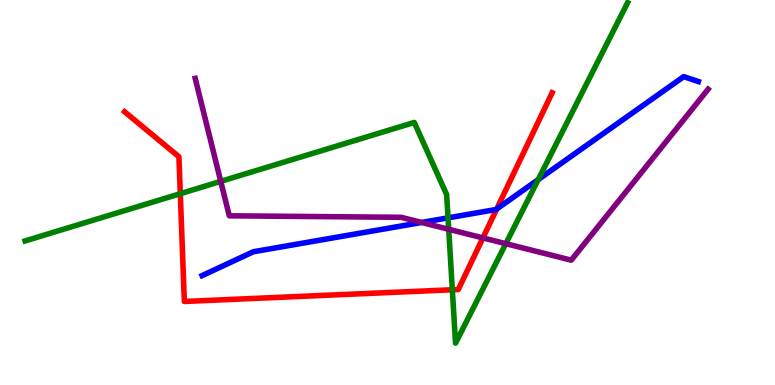[{'lines': ['blue', 'red'], 'intersections': [{'x': 6.41, 'y': 4.57}]}, {'lines': ['green', 'red'], 'intersections': [{'x': 2.33, 'y': 4.97}, {'x': 5.84, 'y': 2.47}]}, {'lines': ['purple', 'red'], 'intersections': [{'x': 6.23, 'y': 3.82}]}, {'lines': ['blue', 'green'], 'intersections': [{'x': 5.78, 'y': 4.34}, {'x': 6.94, 'y': 5.33}]}, {'lines': ['blue', 'purple'], 'intersections': [{'x': 5.44, 'y': 4.22}]}, {'lines': ['green', 'purple'], 'intersections': [{'x': 2.85, 'y': 5.29}, {'x': 5.79, 'y': 4.04}, {'x': 6.53, 'y': 3.67}]}]